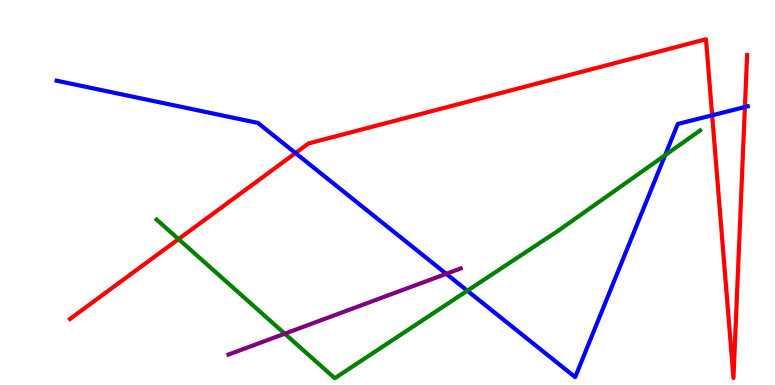[{'lines': ['blue', 'red'], 'intersections': [{'x': 3.81, 'y': 6.02}, {'x': 9.19, 'y': 7.01}, {'x': 9.61, 'y': 7.22}]}, {'lines': ['green', 'red'], 'intersections': [{'x': 2.3, 'y': 3.79}]}, {'lines': ['purple', 'red'], 'intersections': []}, {'lines': ['blue', 'green'], 'intersections': [{'x': 6.03, 'y': 2.45}, {'x': 8.58, 'y': 5.97}]}, {'lines': ['blue', 'purple'], 'intersections': [{'x': 5.76, 'y': 2.89}]}, {'lines': ['green', 'purple'], 'intersections': [{'x': 3.67, 'y': 1.33}]}]